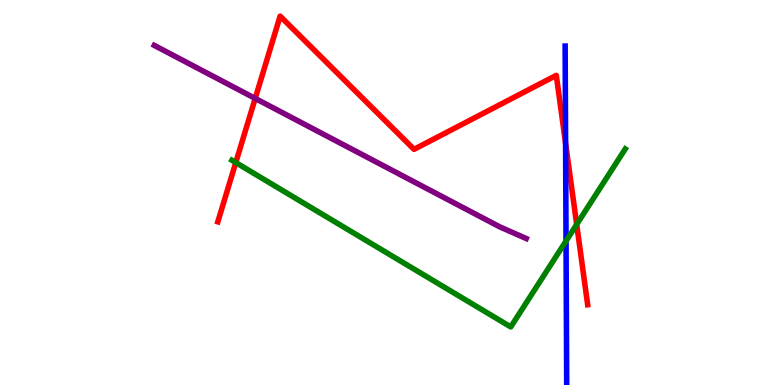[{'lines': ['blue', 'red'], 'intersections': [{'x': 7.3, 'y': 6.28}]}, {'lines': ['green', 'red'], 'intersections': [{'x': 3.04, 'y': 5.78}, {'x': 7.44, 'y': 4.17}]}, {'lines': ['purple', 'red'], 'intersections': [{'x': 3.29, 'y': 7.44}]}, {'lines': ['blue', 'green'], 'intersections': [{'x': 7.3, 'y': 3.74}]}, {'lines': ['blue', 'purple'], 'intersections': []}, {'lines': ['green', 'purple'], 'intersections': []}]